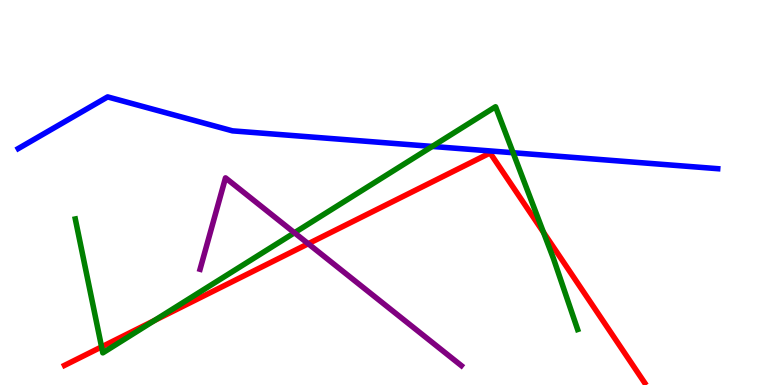[{'lines': ['blue', 'red'], 'intersections': []}, {'lines': ['green', 'red'], 'intersections': [{'x': 1.31, 'y': 0.99}, {'x': 1.99, 'y': 1.67}, {'x': 7.01, 'y': 3.97}]}, {'lines': ['purple', 'red'], 'intersections': [{'x': 3.98, 'y': 3.67}]}, {'lines': ['blue', 'green'], 'intersections': [{'x': 5.58, 'y': 6.2}, {'x': 6.62, 'y': 6.03}]}, {'lines': ['blue', 'purple'], 'intersections': []}, {'lines': ['green', 'purple'], 'intersections': [{'x': 3.8, 'y': 3.95}]}]